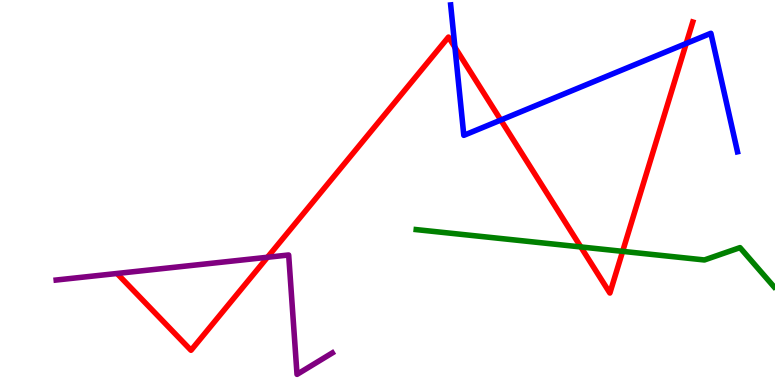[{'lines': ['blue', 'red'], 'intersections': [{'x': 5.87, 'y': 8.77}, {'x': 6.46, 'y': 6.88}, {'x': 8.85, 'y': 8.87}]}, {'lines': ['green', 'red'], 'intersections': [{'x': 7.49, 'y': 3.59}, {'x': 8.03, 'y': 3.47}]}, {'lines': ['purple', 'red'], 'intersections': [{'x': 3.45, 'y': 3.32}]}, {'lines': ['blue', 'green'], 'intersections': []}, {'lines': ['blue', 'purple'], 'intersections': []}, {'lines': ['green', 'purple'], 'intersections': []}]